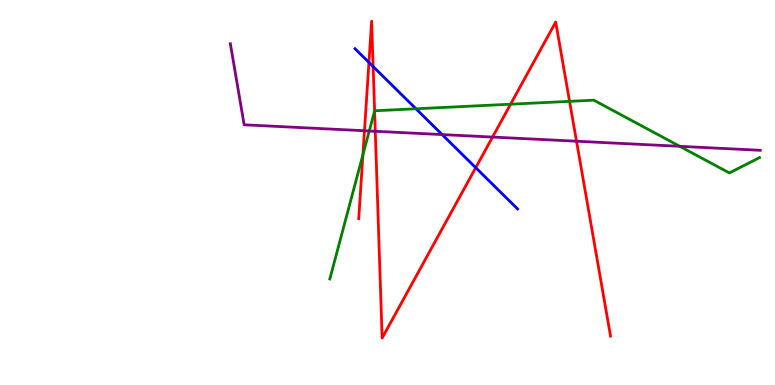[{'lines': ['blue', 'red'], 'intersections': [{'x': 4.76, 'y': 8.38}, {'x': 4.81, 'y': 8.27}, {'x': 6.14, 'y': 5.64}]}, {'lines': ['green', 'red'], 'intersections': [{'x': 4.68, 'y': 5.98}, {'x': 4.83, 'y': 7.12}, {'x': 6.59, 'y': 7.29}, {'x': 7.35, 'y': 7.37}]}, {'lines': ['purple', 'red'], 'intersections': [{'x': 4.7, 'y': 6.6}, {'x': 4.84, 'y': 6.59}, {'x': 6.36, 'y': 6.44}, {'x': 7.44, 'y': 6.33}]}, {'lines': ['blue', 'green'], 'intersections': [{'x': 5.37, 'y': 7.17}]}, {'lines': ['blue', 'purple'], 'intersections': [{'x': 5.71, 'y': 6.5}]}, {'lines': ['green', 'purple'], 'intersections': [{'x': 4.76, 'y': 6.6}, {'x': 8.77, 'y': 6.2}]}]